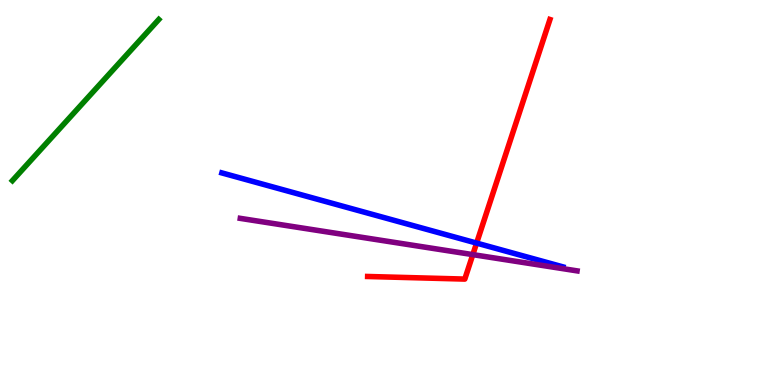[{'lines': ['blue', 'red'], 'intersections': [{'x': 6.15, 'y': 3.69}]}, {'lines': ['green', 'red'], 'intersections': []}, {'lines': ['purple', 'red'], 'intersections': [{'x': 6.1, 'y': 3.39}]}, {'lines': ['blue', 'green'], 'intersections': []}, {'lines': ['blue', 'purple'], 'intersections': []}, {'lines': ['green', 'purple'], 'intersections': []}]